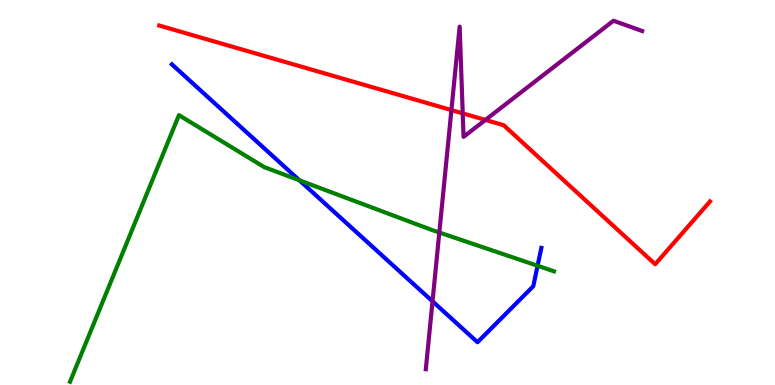[{'lines': ['blue', 'red'], 'intersections': []}, {'lines': ['green', 'red'], 'intersections': []}, {'lines': ['purple', 'red'], 'intersections': [{'x': 5.82, 'y': 7.14}, {'x': 5.97, 'y': 7.06}, {'x': 6.26, 'y': 6.89}]}, {'lines': ['blue', 'green'], 'intersections': [{'x': 3.86, 'y': 5.32}, {'x': 6.94, 'y': 3.1}]}, {'lines': ['blue', 'purple'], 'intersections': [{'x': 5.58, 'y': 2.17}]}, {'lines': ['green', 'purple'], 'intersections': [{'x': 5.67, 'y': 3.96}]}]